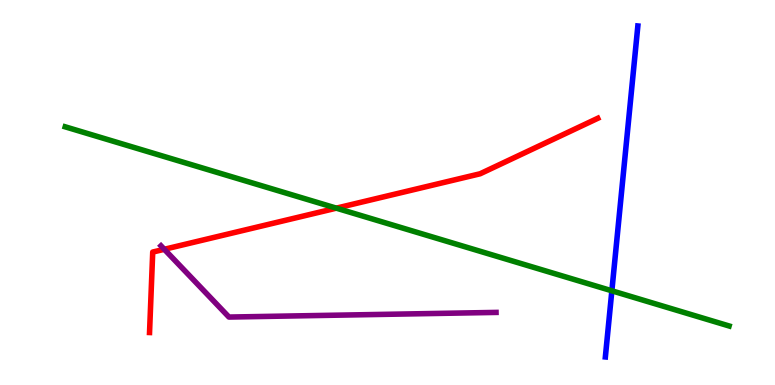[{'lines': ['blue', 'red'], 'intersections': []}, {'lines': ['green', 'red'], 'intersections': [{'x': 4.34, 'y': 4.59}]}, {'lines': ['purple', 'red'], 'intersections': [{'x': 2.12, 'y': 3.52}]}, {'lines': ['blue', 'green'], 'intersections': [{'x': 7.89, 'y': 2.45}]}, {'lines': ['blue', 'purple'], 'intersections': []}, {'lines': ['green', 'purple'], 'intersections': []}]